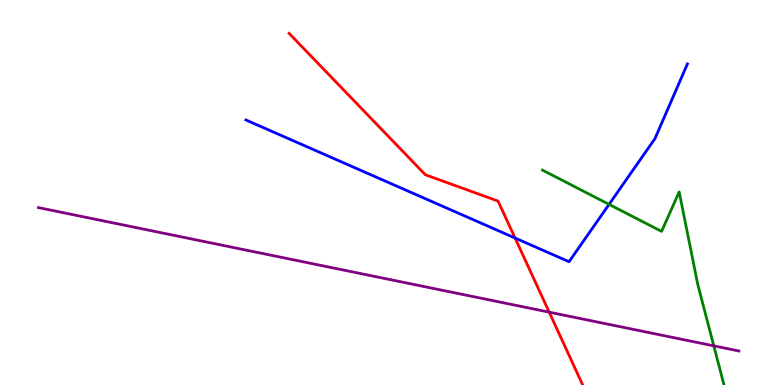[{'lines': ['blue', 'red'], 'intersections': [{'x': 6.65, 'y': 3.82}]}, {'lines': ['green', 'red'], 'intersections': []}, {'lines': ['purple', 'red'], 'intersections': [{'x': 7.09, 'y': 1.89}]}, {'lines': ['blue', 'green'], 'intersections': [{'x': 7.86, 'y': 4.69}]}, {'lines': ['blue', 'purple'], 'intersections': []}, {'lines': ['green', 'purple'], 'intersections': [{'x': 9.21, 'y': 1.02}]}]